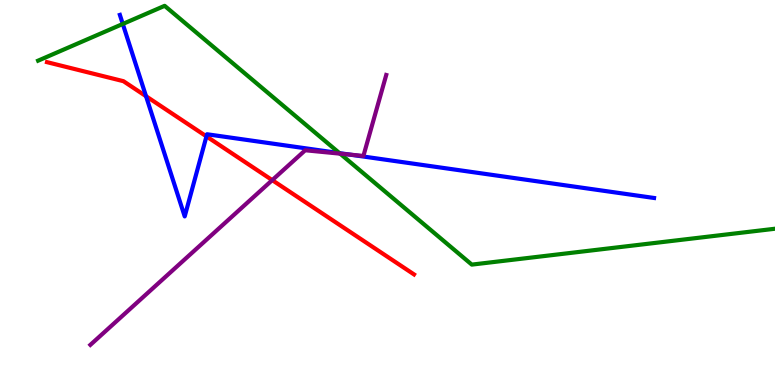[{'lines': ['blue', 'red'], 'intersections': [{'x': 1.88, 'y': 7.5}, {'x': 2.66, 'y': 6.46}]}, {'lines': ['green', 'red'], 'intersections': []}, {'lines': ['purple', 'red'], 'intersections': [{'x': 3.51, 'y': 5.32}]}, {'lines': ['blue', 'green'], 'intersections': [{'x': 1.58, 'y': 9.38}, {'x': 4.38, 'y': 6.02}]}, {'lines': ['blue', 'purple'], 'intersections': [{'x': 4.51, 'y': 5.98}]}, {'lines': ['green', 'purple'], 'intersections': [{'x': 4.39, 'y': 6.01}]}]